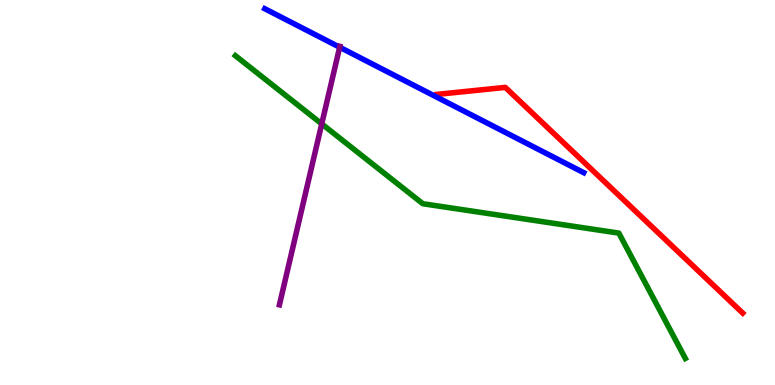[{'lines': ['blue', 'red'], 'intersections': []}, {'lines': ['green', 'red'], 'intersections': []}, {'lines': ['purple', 'red'], 'intersections': []}, {'lines': ['blue', 'green'], 'intersections': []}, {'lines': ['blue', 'purple'], 'intersections': [{'x': 4.38, 'y': 8.77}]}, {'lines': ['green', 'purple'], 'intersections': [{'x': 4.15, 'y': 6.78}]}]